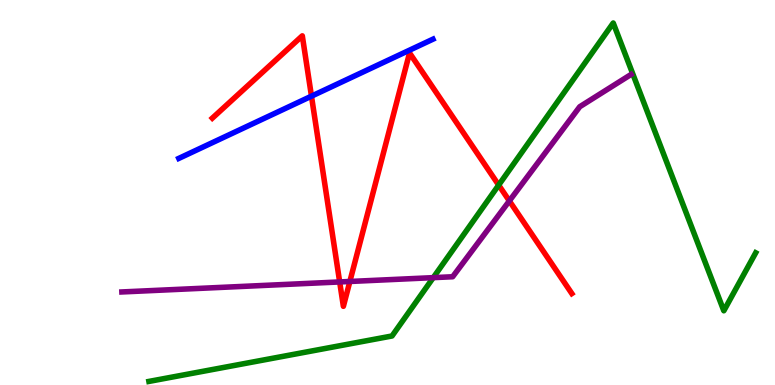[{'lines': ['blue', 'red'], 'intersections': [{'x': 4.02, 'y': 7.5}]}, {'lines': ['green', 'red'], 'intersections': [{'x': 6.43, 'y': 5.19}]}, {'lines': ['purple', 'red'], 'intersections': [{'x': 4.38, 'y': 2.68}, {'x': 4.51, 'y': 2.69}, {'x': 6.57, 'y': 4.78}]}, {'lines': ['blue', 'green'], 'intersections': []}, {'lines': ['blue', 'purple'], 'intersections': []}, {'lines': ['green', 'purple'], 'intersections': [{'x': 5.59, 'y': 2.79}]}]